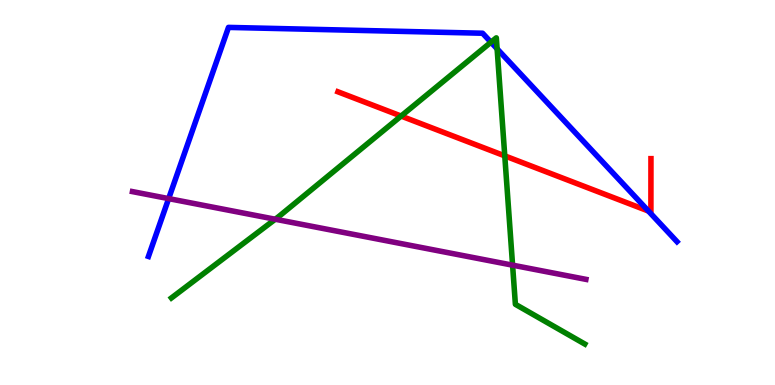[{'lines': ['blue', 'red'], 'intersections': [{'x': 8.37, 'y': 4.52}]}, {'lines': ['green', 'red'], 'intersections': [{'x': 5.18, 'y': 6.99}, {'x': 6.51, 'y': 5.95}]}, {'lines': ['purple', 'red'], 'intersections': []}, {'lines': ['blue', 'green'], 'intersections': [{'x': 6.33, 'y': 8.9}, {'x': 6.41, 'y': 8.73}]}, {'lines': ['blue', 'purple'], 'intersections': [{'x': 2.18, 'y': 4.84}]}, {'lines': ['green', 'purple'], 'intersections': [{'x': 3.55, 'y': 4.31}, {'x': 6.61, 'y': 3.11}]}]